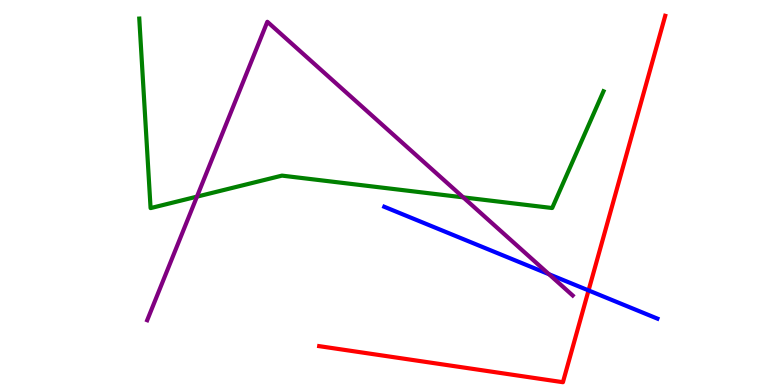[{'lines': ['blue', 'red'], 'intersections': [{'x': 7.59, 'y': 2.46}]}, {'lines': ['green', 'red'], 'intersections': []}, {'lines': ['purple', 'red'], 'intersections': []}, {'lines': ['blue', 'green'], 'intersections': []}, {'lines': ['blue', 'purple'], 'intersections': [{'x': 7.08, 'y': 2.88}]}, {'lines': ['green', 'purple'], 'intersections': [{'x': 2.54, 'y': 4.89}, {'x': 5.98, 'y': 4.87}]}]